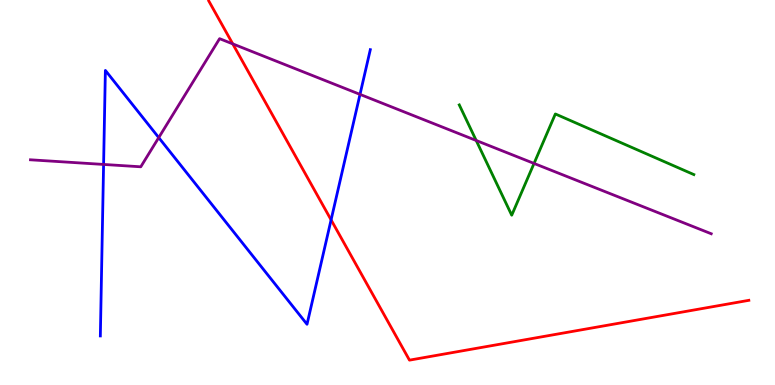[{'lines': ['blue', 'red'], 'intersections': [{'x': 4.27, 'y': 4.29}]}, {'lines': ['green', 'red'], 'intersections': []}, {'lines': ['purple', 'red'], 'intersections': [{'x': 3.0, 'y': 8.86}]}, {'lines': ['blue', 'green'], 'intersections': []}, {'lines': ['blue', 'purple'], 'intersections': [{'x': 1.34, 'y': 5.73}, {'x': 2.05, 'y': 6.43}, {'x': 4.65, 'y': 7.55}]}, {'lines': ['green', 'purple'], 'intersections': [{'x': 6.14, 'y': 6.35}, {'x': 6.89, 'y': 5.75}]}]